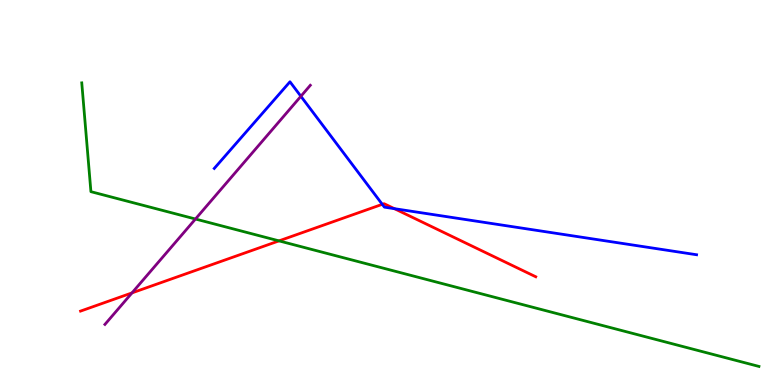[{'lines': ['blue', 'red'], 'intersections': [{'x': 4.93, 'y': 4.69}, {'x': 5.09, 'y': 4.58}]}, {'lines': ['green', 'red'], 'intersections': [{'x': 3.6, 'y': 3.74}]}, {'lines': ['purple', 'red'], 'intersections': [{'x': 1.7, 'y': 2.39}]}, {'lines': ['blue', 'green'], 'intersections': []}, {'lines': ['blue', 'purple'], 'intersections': [{'x': 3.88, 'y': 7.5}]}, {'lines': ['green', 'purple'], 'intersections': [{'x': 2.52, 'y': 4.31}]}]